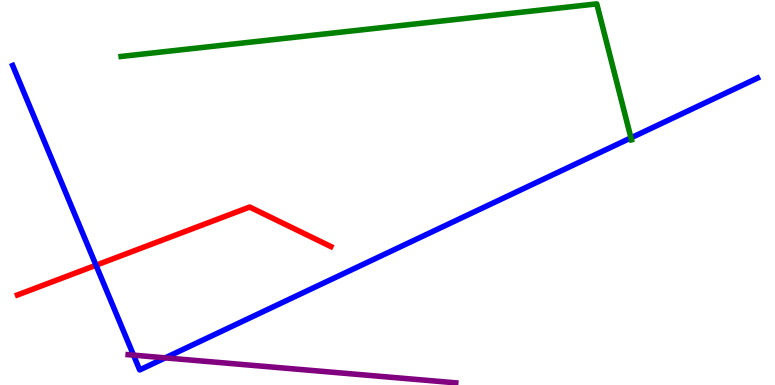[{'lines': ['blue', 'red'], 'intersections': [{'x': 1.24, 'y': 3.11}]}, {'lines': ['green', 'red'], 'intersections': []}, {'lines': ['purple', 'red'], 'intersections': []}, {'lines': ['blue', 'green'], 'intersections': [{'x': 8.14, 'y': 6.42}]}, {'lines': ['blue', 'purple'], 'intersections': [{'x': 1.72, 'y': 0.776}, {'x': 2.13, 'y': 0.705}]}, {'lines': ['green', 'purple'], 'intersections': []}]